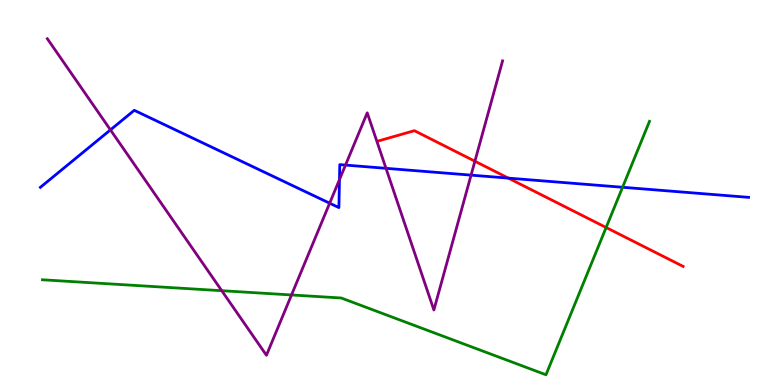[{'lines': ['blue', 'red'], 'intersections': [{'x': 6.56, 'y': 5.37}]}, {'lines': ['green', 'red'], 'intersections': [{'x': 7.82, 'y': 4.09}]}, {'lines': ['purple', 'red'], 'intersections': [{'x': 6.13, 'y': 5.81}]}, {'lines': ['blue', 'green'], 'intersections': [{'x': 8.03, 'y': 5.14}]}, {'lines': ['blue', 'purple'], 'intersections': [{'x': 1.42, 'y': 6.63}, {'x': 4.25, 'y': 4.72}, {'x': 4.38, 'y': 5.34}, {'x': 4.46, 'y': 5.71}, {'x': 4.98, 'y': 5.63}, {'x': 6.08, 'y': 5.45}]}, {'lines': ['green', 'purple'], 'intersections': [{'x': 2.86, 'y': 2.45}, {'x': 3.76, 'y': 2.34}]}]